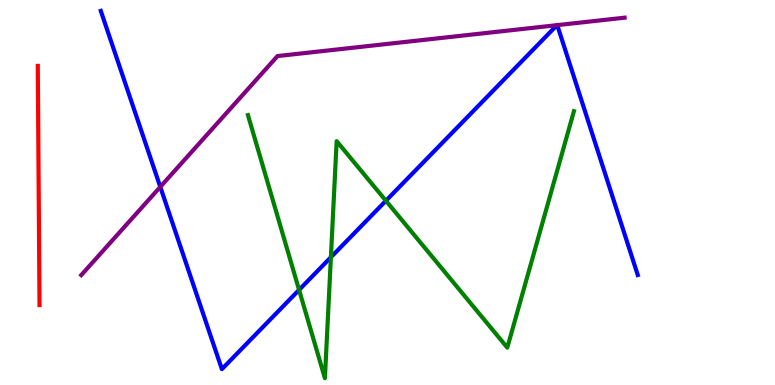[{'lines': ['blue', 'red'], 'intersections': []}, {'lines': ['green', 'red'], 'intersections': []}, {'lines': ['purple', 'red'], 'intersections': []}, {'lines': ['blue', 'green'], 'intersections': [{'x': 3.86, 'y': 2.47}, {'x': 4.27, 'y': 3.32}, {'x': 4.98, 'y': 4.79}]}, {'lines': ['blue', 'purple'], 'intersections': [{'x': 2.07, 'y': 5.15}, {'x': 7.19, 'y': 9.35}, {'x': 7.19, 'y': 9.35}]}, {'lines': ['green', 'purple'], 'intersections': []}]